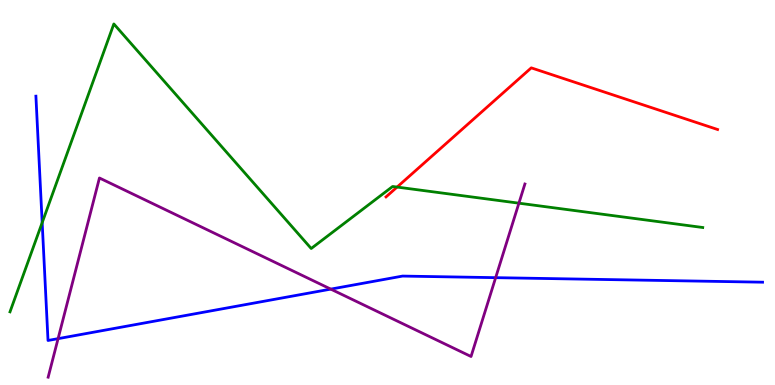[{'lines': ['blue', 'red'], 'intersections': []}, {'lines': ['green', 'red'], 'intersections': [{'x': 5.12, 'y': 5.14}]}, {'lines': ['purple', 'red'], 'intersections': []}, {'lines': ['blue', 'green'], 'intersections': [{'x': 0.544, 'y': 4.22}]}, {'lines': ['blue', 'purple'], 'intersections': [{'x': 0.749, 'y': 1.2}, {'x': 4.27, 'y': 2.49}, {'x': 6.4, 'y': 2.79}]}, {'lines': ['green', 'purple'], 'intersections': [{'x': 6.7, 'y': 4.72}]}]